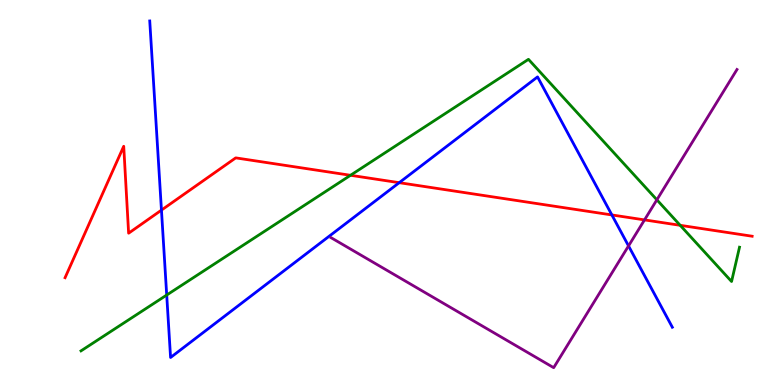[{'lines': ['blue', 'red'], 'intersections': [{'x': 2.08, 'y': 4.54}, {'x': 5.15, 'y': 5.26}, {'x': 7.9, 'y': 4.42}]}, {'lines': ['green', 'red'], 'intersections': [{'x': 4.52, 'y': 5.45}, {'x': 8.78, 'y': 4.15}]}, {'lines': ['purple', 'red'], 'intersections': [{'x': 8.32, 'y': 4.29}]}, {'lines': ['blue', 'green'], 'intersections': [{'x': 2.15, 'y': 2.34}]}, {'lines': ['blue', 'purple'], 'intersections': [{'x': 8.11, 'y': 3.61}]}, {'lines': ['green', 'purple'], 'intersections': [{'x': 8.48, 'y': 4.81}]}]